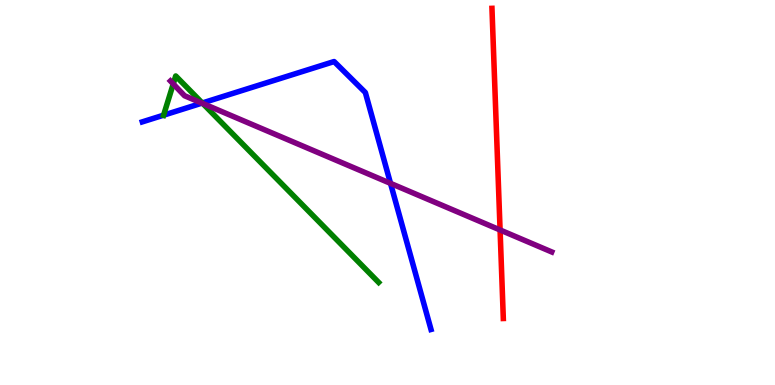[{'lines': ['blue', 'red'], 'intersections': []}, {'lines': ['green', 'red'], 'intersections': []}, {'lines': ['purple', 'red'], 'intersections': [{'x': 6.45, 'y': 4.03}]}, {'lines': ['blue', 'green'], 'intersections': [{'x': 2.11, 'y': 7.01}, {'x': 2.61, 'y': 7.32}]}, {'lines': ['blue', 'purple'], 'intersections': [{'x': 2.61, 'y': 7.32}, {'x': 5.04, 'y': 5.24}]}, {'lines': ['green', 'purple'], 'intersections': [{'x': 2.24, 'y': 7.82}, {'x': 2.62, 'y': 7.31}]}]